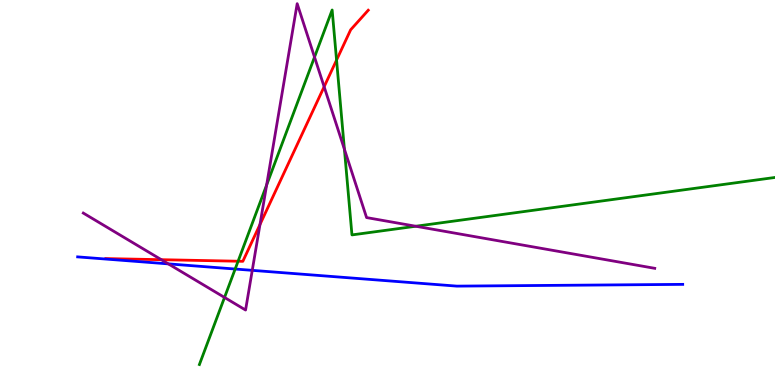[{'lines': ['blue', 'red'], 'intersections': []}, {'lines': ['green', 'red'], 'intersections': [{'x': 3.07, 'y': 3.21}, {'x': 4.34, 'y': 8.44}]}, {'lines': ['purple', 'red'], 'intersections': [{'x': 2.08, 'y': 3.25}, {'x': 3.35, 'y': 4.17}, {'x': 4.18, 'y': 7.75}]}, {'lines': ['blue', 'green'], 'intersections': [{'x': 3.03, 'y': 3.01}]}, {'lines': ['blue', 'purple'], 'intersections': [{'x': 2.17, 'y': 3.15}, {'x': 3.25, 'y': 2.98}]}, {'lines': ['green', 'purple'], 'intersections': [{'x': 2.9, 'y': 2.27}, {'x': 3.44, 'y': 5.2}, {'x': 4.06, 'y': 8.52}, {'x': 4.44, 'y': 6.12}, {'x': 5.36, 'y': 4.12}]}]